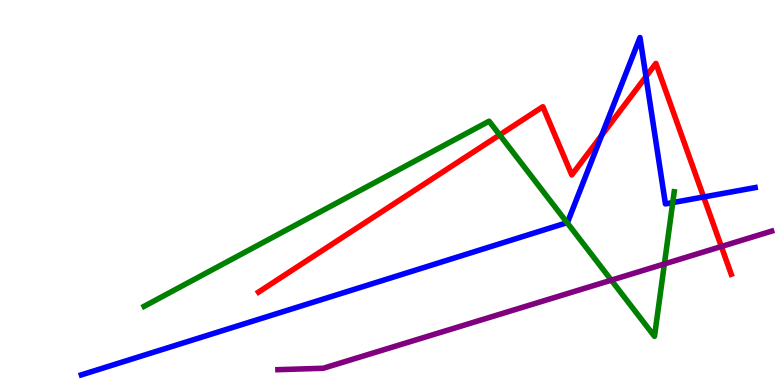[{'lines': ['blue', 'red'], 'intersections': [{'x': 7.76, 'y': 6.48}, {'x': 8.33, 'y': 8.01}, {'x': 9.08, 'y': 4.88}]}, {'lines': ['green', 'red'], 'intersections': [{'x': 6.45, 'y': 6.5}]}, {'lines': ['purple', 'red'], 'intersections': [{'x': 9.31, 'y': 3.6}]}, {'lines': ['blue', 'green'], 'intersections': [{'x': 7.32, 'y': 4.22}, {'x': 8.68, 'y': 4.74}]}, {'lines': ['blue', 'purple'], 'intersections': []}, {'lines': ['green', 'purple'], 'intersections': [{'x': 7.89, 'y': 2.72}, {'x': 8.57, 'y': 3.14}]}]